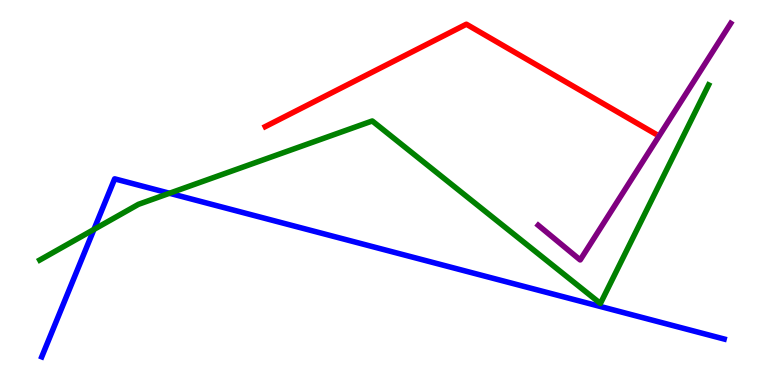[{'lines': ['blue', 'red'], 'intersections': []}, {'lines': ['green', 'red'], 'intersections': []}, {'lines': ['purple', 'red'], 'intersections': []}, {'lines': ['blue', 'green'], 'intersections': [{'x': 1.21, 'y': 4.04}, {'x': 2.19, 'y': 4.98}]}, {'lines': ['blue', 'purple'], 'intersections': []}, {'lines': ['green', 'purple'], 'intersections': []}]